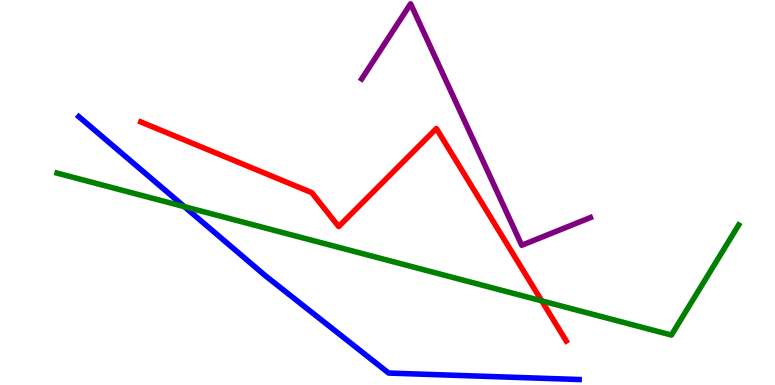[{'lines': ['blue', 'red'], 'intersections': []}, {'lines': ['green', 'red'], 'intersections': [{'x': 6.99, 'y': 2.19}]}, {'lines': ['purple', 'red'], 'intersections': []}, {'lines': ['blue', 'green'], 'intersections': [{'x': 2.38, 'y': 4.63}]}, {'lines': ['blue', 'purple'], 'intersections': []}, {'lines': ['green', 'purple'], 'intersections': []}]